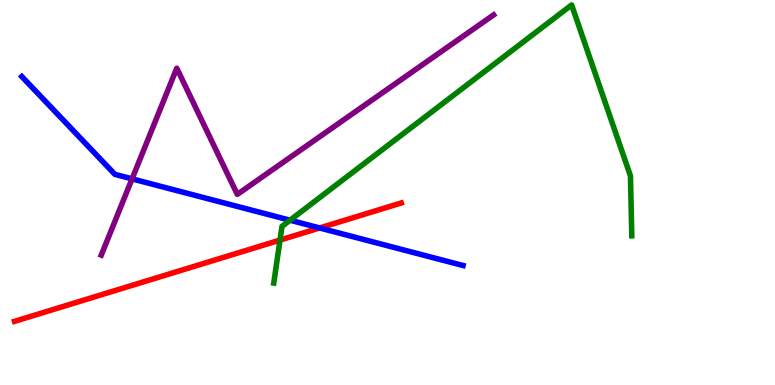[{'lines': ['blue', 'red'], 'intersections': [{'x': 4.12, 'y': 4.08}]}, {'lines': ['green', 'red'], 'intersections': [{'x': 3.61, 'y': 3.76}]}, {'lines': ['purple', 'red'], 'intersections': []}, {'lines': ['blue', 'green'], 'intersections': [{'x': 3.74, 'y': 4.28}]}, {'lines': ['blue', 'purple'], 'intersections': [{'x': 1.7, 'y': 5.35}]}, {'lines': ['green', 'purple'], 'intersections': []}]